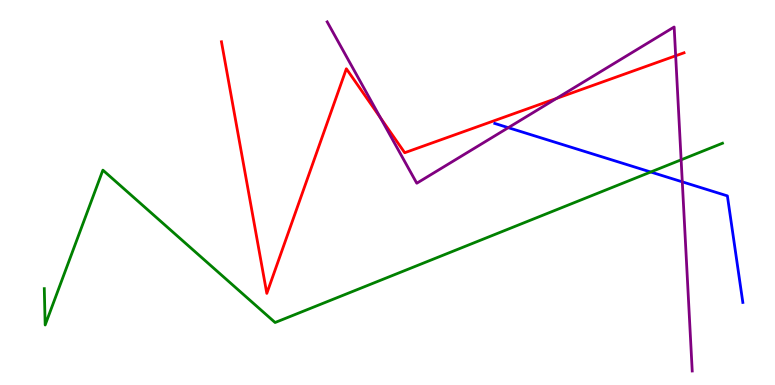[{'lines': ['blue', 'red'], 'intersections': []}, {'lines': ['green', 'red'], 'intersections': []}, {'lines': ['purple', 'red'], 'intersections': [{'x': 4.91, 'y': 6.94}, {'x': 7.18, 'y': 7.44}, {'x': 8.72, 'y': 8.55}]}, {'lines': ['blue', 'green'], 'intersections': [{'x': 8.4, 'y': 5.53}]}, {'lines': ['blue', 'purple'], 'intersections': [{'x': 6.56, 'y': 6.68}, {'x': 8.8, 'y': 5.28}]}, {'lines': ['green', 'purple'], 'intersections': [{'x': 8.79, 'y': 5.85}]}]